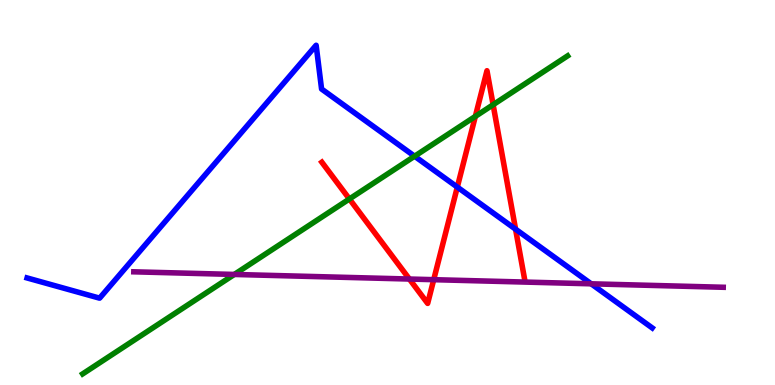[{'lines': ['blue', 'red'], 'intersections': [{'x': 5.9, 'y': 5.14}, {'x': 6.65, 'y': 4.05}]}, {'lines': ['green', 'red'], 'intersections': [{'x': 4.51, 'y': 4.83}, {'x': 6.13, 'y': 6.98}, {'x': 6.36, 'y': 7.28}]}, {'lines': ['purple', 'red'], 'intersections': [{'x': 5.28, 'y': 2.75}, {'x': 5.6, 'y': 2.74}]}, {'lines': ['blue', 'green'], 'intersections': [{'x': 5.35, 'y': 5.94}]}, {'lines': ['blue', 'purple'], 'intersections': [{'x': 7.63, 'y': 2.63}]}, {'lines': ['green', 'purple'], 'intersections': [{'x': 3.02, 'y': 2.87}]}]